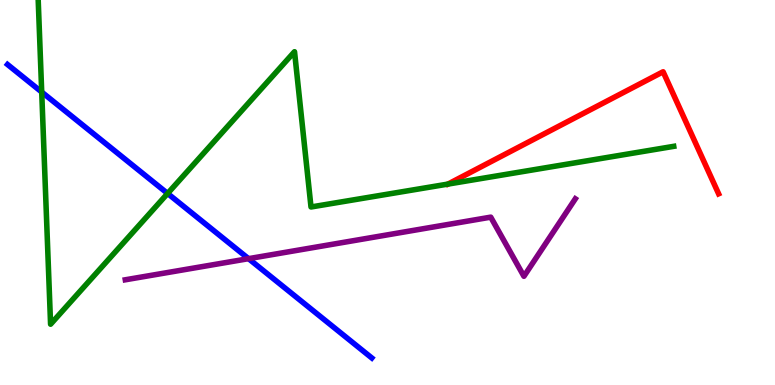[{'lines': ['blue', 'red'], 'intersections': []}, {'lines': ['green', 'red'], 'intersections': []}, {'lines': ['purple', 'red'], 'intersections': []}, {'lines': ['blue', 'green'], 'intersections': [{'x': 0.538, 'y': 7.61}, {'x': 2.16, 'y': 4.97}]}, {'lines': ['blue', 'purple'], 'intersections': [{'x': 3.21, 'y': 3.28}]}, {'lines': ['green', 'purple'], 'intersections': []}]